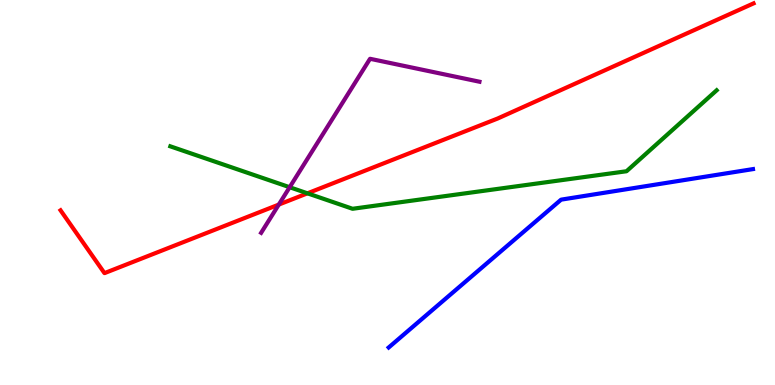[{'lines': ['blue', 'red'], 'intersections': []}, {'lines': ['green', 'red'], 'intersections': [{'x': 3.97, 'y': 4.98}]}, {'lines': ['purple', 'red'], 'intersections': [{'x': 3.6, 'y': 4.69}]}, {'lines': ['blue', 'green'], 'intersections': []}, {'lines': ['blue', 'purple'], 'intersections': []}, {'lines': ['green', 'purple'], 'intersections': [{'x': 3.74, 'y': 5.14}]}]